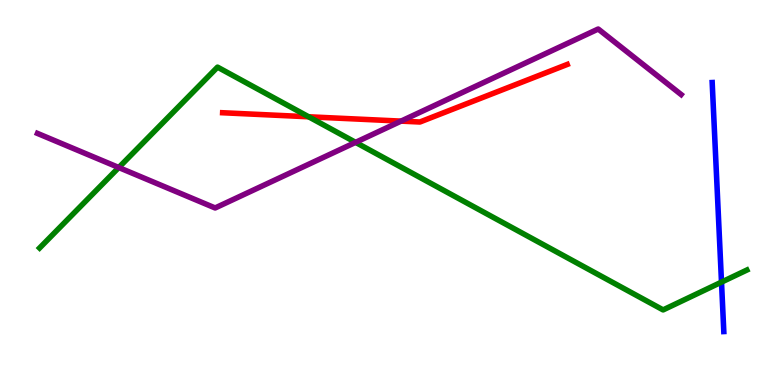[{'lines': ['blue', 'red'], 'intersections': []}, {'lines': ['green', 'red'], 'intersections': [{'x': 3.98, 'y': 6.97}]}, {'lines': ['purple', 'red'], 'intersections': [{'x': 5.17, 'y': 6.85}]}, {'lines': ['blue', 'green'], 'intersections': [{'x': 9.31, 'y': 2.67}]}, {'lines': ['blue', 'purple'], 'intersections': []}, {'lines': ['green', 'purple'], 'intersections': [{'x': 1.53, 'y': 5.65}, {'x': 4.59, 'y': 6.3}]}]